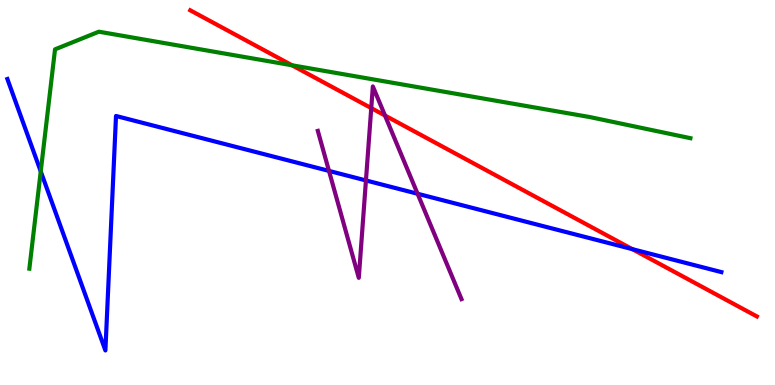[{'lines': ['blue', 'red'], 'intersections': [{'x': 8.16, 'y': 3.53}]}, {'lines': ['green', 'red'], 'intersections': [{'x': 3.77, 'y': 8.3}]}, {'lines': ['purple', 'red'], 'intersections': [{'x': 4.79, 'y': 7.19}, {'x': 4.97, 'y': 7.0}]}, {'lines': ['blue', 'green'], 'intersections': [{'x': 0.526, 'y': 5.55}]}, {'lines': ['blue', 'purple'], 'intersections': [{'x': 4.24, 'y': 5.56}, {'x': 4.72, 'y': 5.31}, {'x': 5.39, 'y': 4.97}]}, {'lines': ['green', 'purple'], 'intersections': []}]